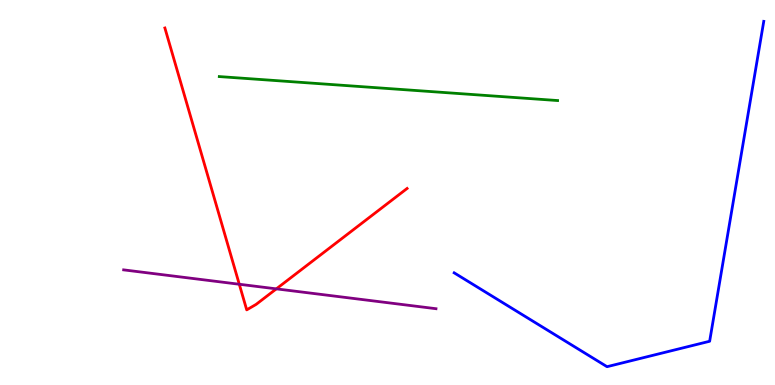[{'lines': ['blue', 'red'], 'intersections': []}, {'lines': ['green', 'red'], 'intersections': []}, {'lines': ['purple', 'red'], 'intersections': [{'x': 3.09, 'y': 2.62}, {'x': 3.57, 'y': 2.5}]}, {'lines': ['blue', 'green'], 'intersections': []}, {'lines': ['blue', 'purple'], 'intersections': []}, {'lines': ['green', 'purple'], 'intersections': []}]